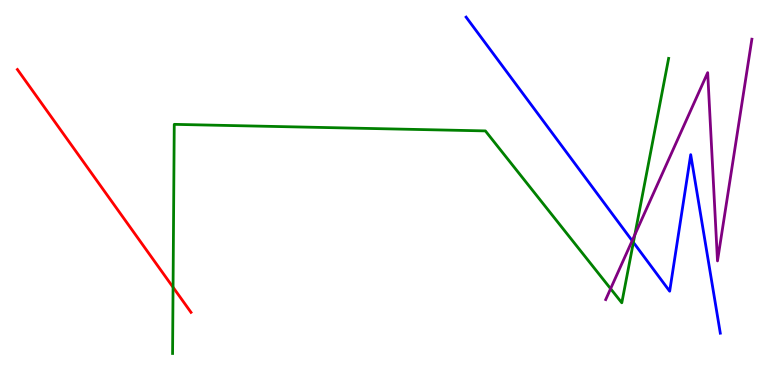[{'lines': ['blue', 'red'], 'intersections': []}, {'lines': ['green', 'red'], 'intersections': [{'x': 2.23, 'y': 2.54}]}, {'lines': ['purple', 'red'], 'intersections': []}, {'lines': ['blue', 'green'], 'intersections': [{'x': 8.17, 'y': 3.71}]}, {'lines': ['blue', 'purple'], 'intersections': [{'x': 8.16, 'y': 3.75}]}, {'lines': ['green', 'purple'], 'intersections': [{'x': 7.88, 'y': 2.5}, {'x': 8.19, 'y': 3.9}]}]